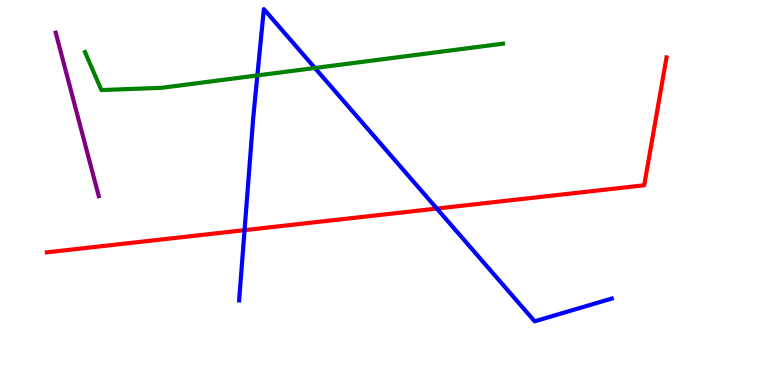[{'lines': ['blue', 'red'], 'intersections': [{'x': 3.16, 'y': 4.02}, {'x': 5.64, 'y': 4.58}]}, {'lines': ['green', 'red'], 'intersections': []}, {'lines': ['purple', 'red'], 'intersections': []}, {'lines': ['blue', 'green'], 'intersections': [{'x': 3.32, 'y': 8.04}, {'x': 4.06, 'y': 8.23}]}, {'lines': ['blue', 'purple'], 'intersections': []}, {'lines': ['green', 'purple'], 'intersections': []}]